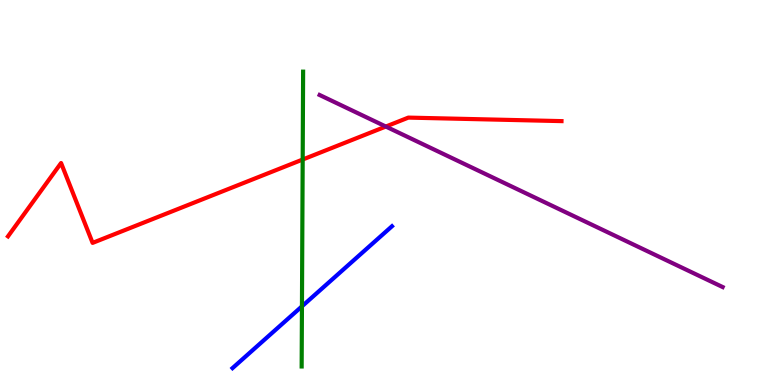[{'lines': ['blue', 'red'], 'intersections': []}, {'lines': ['green', 'red'], 'intersections': [{'x': 3.91, 'y': 5.86}]}, {'lines': ['purple', 'red'], 'intersections': [{'x': 4.98, 'y': 6.71}]}, {'lines': ['blue', 'green'], 'intersections': [{'x': 3.9, 'y': 2.04}]}, {'lines': ['blue', 'purple'], 'intersections': []}, {'lines': ['green', 'purple'], 'intersections': []}]